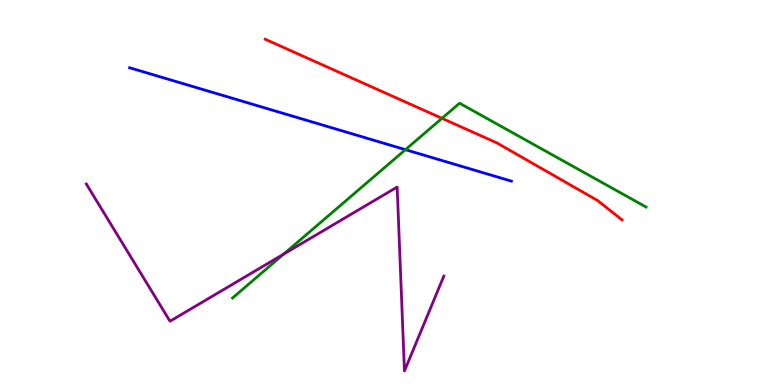[{'lines': ['blue', 'red'], 'intersections': []}, {'lines': ['green', 'red'], 'intersections': [{'x': 5.7, 'y': 6.93}]}, {'lines': ['purple', 'red'], 'intersections': []}, {'lines': ['blue', 'green'], 'intersections': [{'x': 5.23, 'y': 6.11}]}, {'lines': ['blue', 'purple'], 'intersections': []}, {'lines': ['green', 'purple'], 'intersections': [{'x': 3.66, 'y': 3.4}]}]